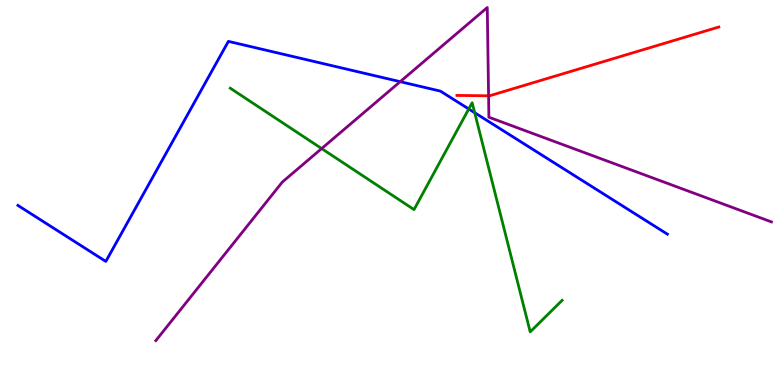[{'lines': ['blue', 'red'], 'intersections': []}, {'lines': ['green', 'red'], 'intersections': []}, {'lines': ['purple', 'red'], 'intersections': [{'x': 6.3, 'y': 7.51}]}, {'lines': ['blue', 'green'], 'intersections': [{'x': 6.05, 'y': 7.17}, {'x': 6.13, 'y': 7.07}]}, {'lines': ['blue', 'purple'], 'intersections': [{'x': 5.16, 'y': 7.88}]}, {'lines': ['green', 'purple'], 'intersections': [{'x': 4.15, 'y': 6.14}]}]